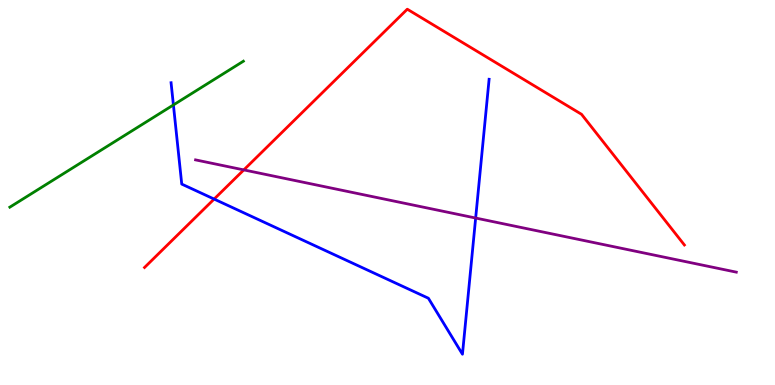[{'lines': ['blue', 'red'], 'intersections': [{'x': 2.76, 'y': 4.83}]}, {'lines': ['green', 'red'], 'intersections': []}, {'lines': ['purple', 'red'], 'intersections': [{'x': 3.15, 'y': 5.59}]}, {'lines': ['blue', 'green'], 'intersections': [{'x': 2.24, 'y': 7.27}]}, {'lines': ['blue', 'purple'], 'intersections': [{'x': 6.14, 'y': 4.34}]}, {'lines': ['green', 'purple'], 'intersections': []}]